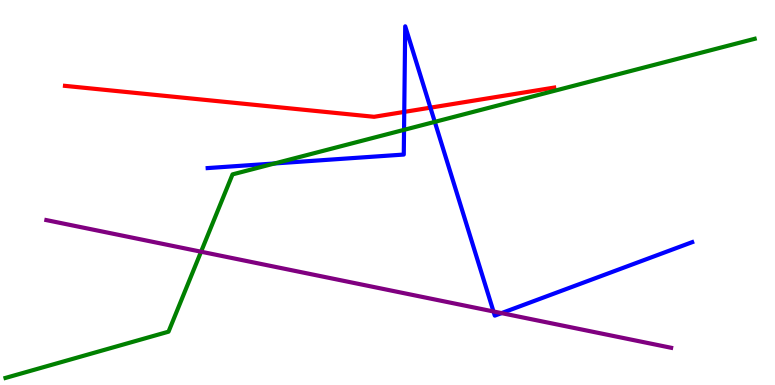[{'lines': ['blue', 'red'], 'intersections': [{'x': 5.22, 'y': 7.09}, {'x': 5.55, 'y': 7.2}]}, {'lines': ['green', 'red'], 'intersections': []}, {'lines': ['purple', 'red'], 'intersections': []}, {'lines': ['blue', 'green'], 'intersections': [{'x': 3.54, 'y': 5.75}, {'x': 5.21, 'y': 6.63}, {'x': 5.61, 'y': 6.83}]}, {'lines': ['blue', 'purple'], 'intersections': [{'x': 6.37, 'y': 1.91}, {'x': 6.47, 'y': 1.87}]}, {'lines': ['green', 'purple'], 'intersections': [{'x': 2.59, 'y': 3.46}]}]